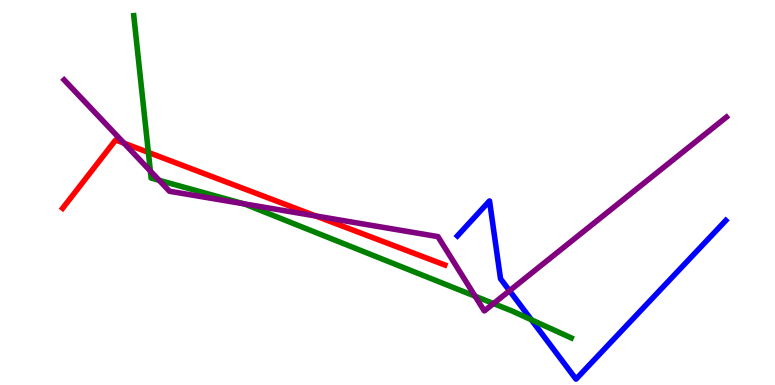[{'lines': ['blue', 'red'], 'intersections': []}, {'lines': ['green', 'red'], 'intersections': [{'x': 1.91, 'y': 6.04}]}, {'lines': ['purple', 'red'], 'intersections': [{'x': 1.6, 'y': 6.28}, {'x': 4.07, 'y': 4.39}]}, {'lines': ['blue', 'green'], 'intersections': [{'x': 6.86, 'y': 1.69}]}, {'lines': ['blue', 'purple'], 'intersections': [{'x': 6.57, 'y': 2.45}]}, {'lines': ['green', 'purple'], 'intersections': [{'x': 1.94, 'y': 5.56}, {'x': 2.05, 'y': 5.32}, {'x': 3.15, 'y': 4.71}, {'x': 6.13, 'y': 2.31}, {'x': 6.37, 'y': 2.12}]}]